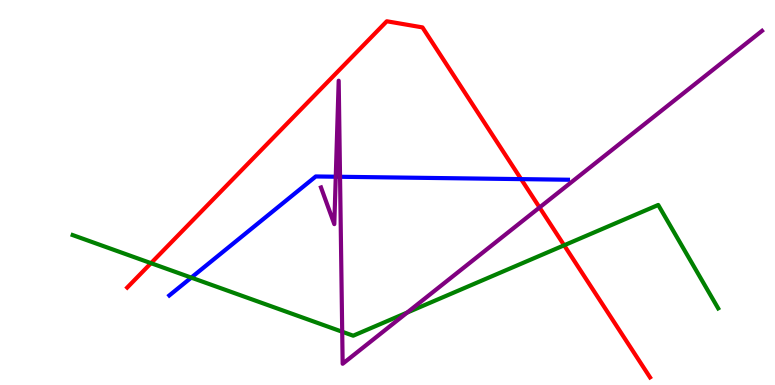[{'lines': ['blue', 'red'], 'intersections': [{'x': 6.72, 'y': 5.35}]}, {'lines': ['green', 'red'], 'intersections': [{'x': 1.95, 'y': 3.16}, {'x': 7.28, 'y': 3.63}]}, {'lines': ['purple', 'red'], 'intersections': [{'x': 6.96, 'y': 4.61}]}, {'lines': ['blue', 'green'], 'intersections': [{'x': 2.47, 'y': 2.79}]}, {'lines': ['blue', 'purple'], 'intersections': [{'x': 4.33, 'y': 5.41}, {'x': 4.39, 'y': 5.41}]}, {'lines': ['green', 'purple'], 'intersections': [{'x': 4.42, 'y': 1.38}, {'x': 5.25, 'y': 1.88}]}]